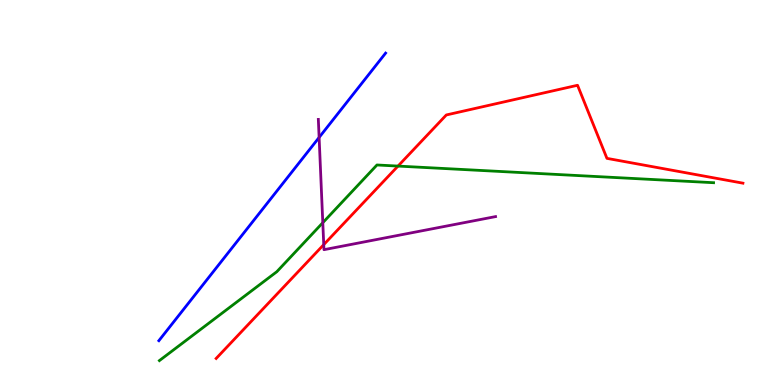[{'lines': ['blue', 'red'], 'intersections': []}, {'lines': ['green', 'red'], 'intersections': [{'x': 5.14, 'y': 5.69}]}, {'lines': ['purple', 'red'], 'intersections': [{'x': 4.18, 'y': 3.65}]}, {'lines': ['blue', 'green'], 'intersections': []}, {'lines': ['blue', 'purple'], 'intersections': [{'x': 4.12, 'y': 6.43}]}, {'lines': ['green', 'purple'], 'intersections': [{'x': 4.17, 'y': 4.22}]}]